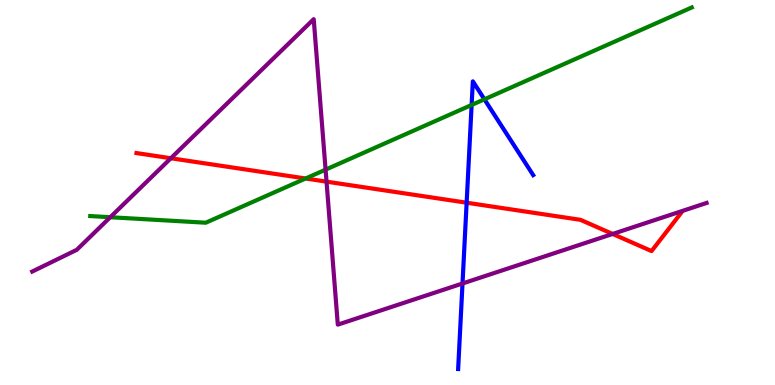[{'lines': ['blue', 'red'], 'intersections': [{'x': 6.02, 'y': 4.73}]}, {'lines': ['green', 'red'], 'intersections': [{'x': 3.94, 'y': 5.36}]}, {'lines': ['purple', 'red'], 'intersections': [{'x': 2.2, 'y': 5.89}, {'x': 4.21, 'y': 5.28}, {'x': 7.91, 'y': 3.92}]}, {'lines': ['blue', 'green'], 'intersections': [{'x': 6.09, 'y': 7.27}, {'x': 6.25, 'y': 7.42}]}, {'lines': ['blue', 'purple'], 'intersections': [{'x': 5.97, 'y': 2.64}]}, {'lines': ['green', 'purple'], 'intersections': [{'x': 1.42, 'y': 4.36}, {'x': 4.2, 'y': 5.59}]}]